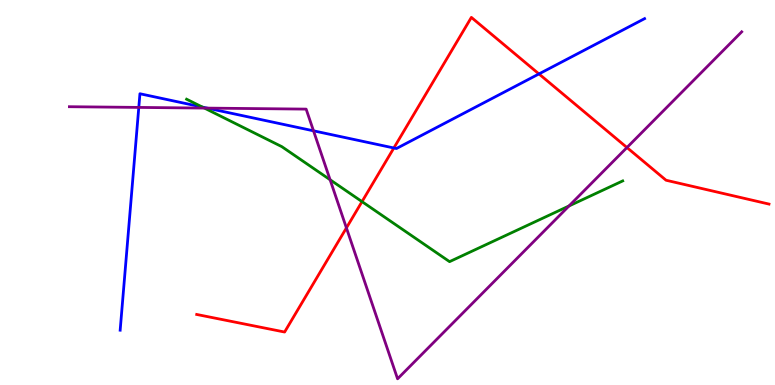[{'lines': ['blue', 'red'], 'intersections': [{'x': 5.08, 'y': 6.16}, {'x': 6.95, 'y': 8.08}]}, {'lines': ['green', 'red'], 'intersections': [{'x': 4.67, 'y': 4.76}]}, {'lines': ['purple', 'red'], 'intersections': [{'x': 4.47, 'y': 4.08}, {'x': 8.09, 'y': 6.17}]}, {'lines': ['blue', 'green'], 'intersections': [{'x': 2.61, 'y': 7.22}]}, {'lines': ['blue', 'purple'], 'intersections': [{'x': 1.79, 'y': 7.21}, {'x': 2.67, 'y': 7.19}, {'x': 4.05, 'y': 6.6}]}, {'lines': ['green', 'purple'], 'intersections': [{'x': 2.64, 'y': 7.19}, {'x': 4.26, 'y': 5.33}, {'x': 7.34, 'y': 4.65}]}]